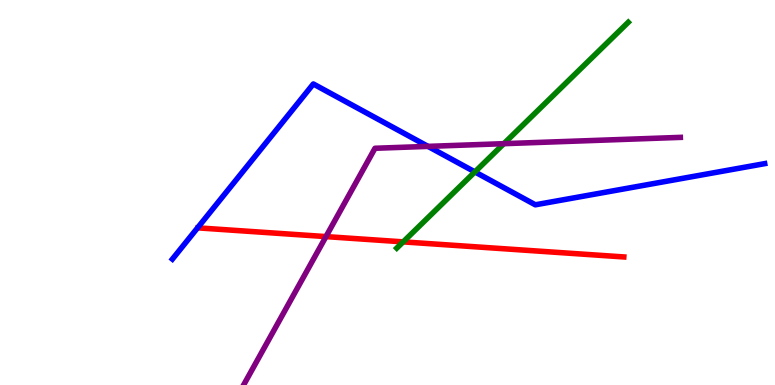[{'lines': ['blue', 'red'], 'intersections': []}, {'lines': ['green', 'red'], 'intersections': [{'x': 5.2, 'y': 3.72}]}, {'lines': ['purple', 'red'], 'intersections': [{'x': 4.21, 'y': 3.85}]}, {'lines': ['blue', 'green'], 'intersections': [{'x': 6.13, 'y': 5.54}]}, {'lines': ['blue', 'purple'], 'intersections': [{'x': 5.52, 'y': 6.2}]}, {'lines': ['green', 'purple'], 'intersections': [{'x': 6.5, 'y': 6.27}]}]